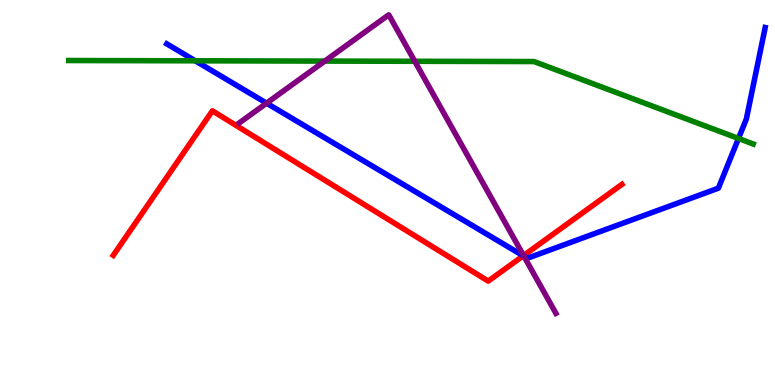[{'lines': ['blue', 'red'], 'intersections': [{'x': 6.75, 'y': 3.36}]}, {'lines': ['green', 'red'], 'intersections': []}, {'lines': ['purple', 'red'], 'intersections': [{'x': 6.76, 'y': 3.36}]}, {'lines': ['blue', 'green'], 'intersections': [{'x': 2.52, 'y': 8.42}, {'x': 9.53, 'y': 6.4}]}, {'lines': ['blue', 'purple'], 'intersections': [{'x': 3.44, 'y': 7.32}, {'x': 6.76, 'y': 3.35}]}, {'lines': ['green', 'purple'], 'intersections': [{'x': 4.19, 'y': 8.41}, {'x': 5.35, 'y': 8.41}]}]